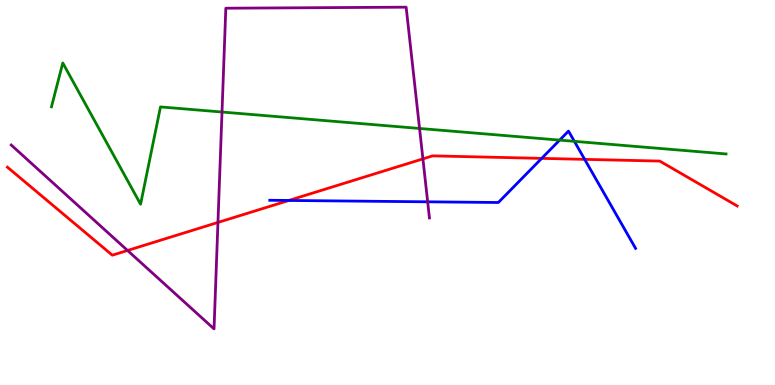[{'lines': ['blue', 'red'], 'intersections': [{'x': 3.73, 'y': 4.79}, {'x': 6.99, 'y': 5.89}, {'x': 7.54, 'y': 5.86}]}, {'lines': ['green', 'red'], 'intersections': []}, {'lines': ['purple', 'red'], 'intersections': [{'x': 1.65, 'y': 3.49}, {'x': 2.81, 'y': 4.22}, {'x': 5.46, 'y': 5.87}]}, {'lines': ['blue', 'green'], 'intersections': [{'x': 7.22, 'y': 6.36}, {'x': 7.41, 'y': 6.33}]}, {'lines': ['blue', 'purple'], 'intersections': [{'x': 5.52, 'y': 4.76}]}, {'lines': ['green', 'purple'], 'intersections': [{'x': 2.86, 'y': 7.09}, {'x': 5.41, 'y': 6.66}]}]